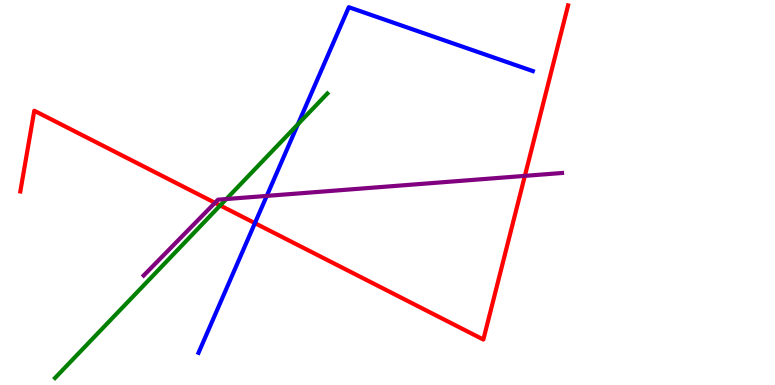[{'lines': ['blue', 'red'], 'intersections': [{'x': 3.29, 'y': 4.2}]}, {'lines': ['green', 'red'], 'intersections': [{'x': 2.84, 'y': 4.66}]}, {'lines': ['purple', 'red'], 'intersections': [{'x': 2.77, 'y': 4.73}, {'x': 6.77, 'y': 5.43}]}, {'lines': ['blue', 'green'], 'intersections': [{'x': 3.84, 'y': 6.77}]}, {'lines': ['blue', 'purple'], 'intersections': [{'x': 3.44, 'y': 4.91}]}, {'lines': ['green', 'purple'], 'intersections': [{'x': 2.92, 'y': 4.83}]}]